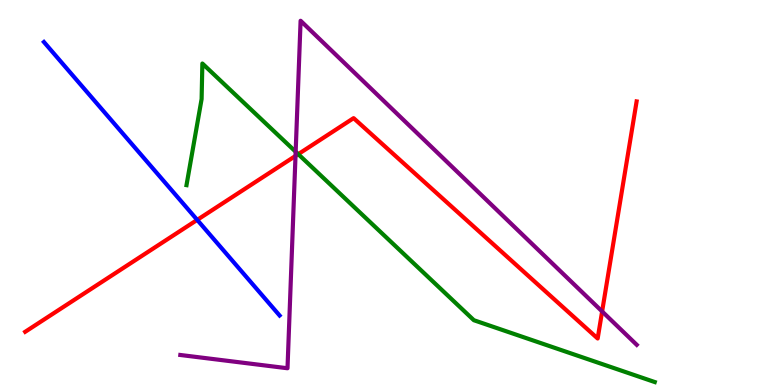[{'lines': ['blue', 'red'], 'intersections': [{'x': 2.54, 'y': 4.29}]}, {'lines': ['green', 'red'], 'intersections': [{'x': 3.85, 'y': 6.0}]}, {'lines': ['purple', 'red'], 'intersections': [{'x': 3.81, 'y': 5.95}, {'x': 7.77, 'y': 1.91}]}, {'lines': ['blue', 'green'], 'intersections': []}, {'lines': ['blue', 'purple'], 'intersections': []}, {'lines': ['green', 'purple'], 'intersections': [{'x': 3.81, 'y': 6.06}]}]